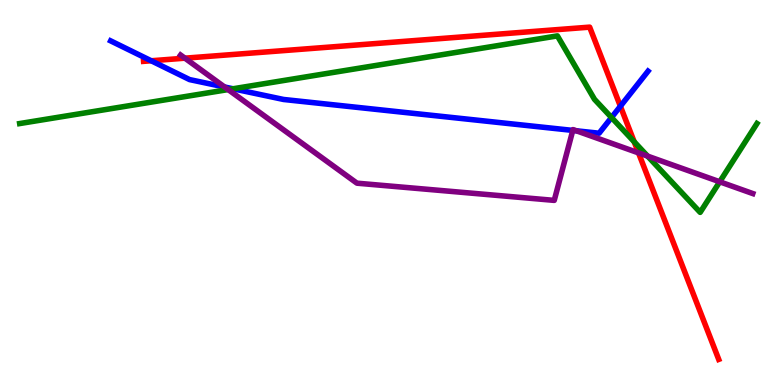[{'lines': ['blue', 'red'], 'intersections': [{'x': 1.95, 'y': 8.42}, {'x': 8.0, 'y': 7.24}]}, {'lines': ['green', 'red'], 'intersections': [{'x': 8.18, 'y': 6.32}]}, {'lines': ['purple', 'red'], 'intersections': [{'x': 2.39, 'y': 8.49}, {'x': 8.24, 'y': 6.03}]}, {'lines': ['blue', 'green'], 'intersections': [{'x': 3.01, 'y': 7.69}, {'x': 7.89, 'y': 6.95}]}, {'lines': ['blue', 'purple'], 'intersections': [{'x': 2.9, 'y': 7.74}, {'x': 7.39, 'y': 6.61}, {'x': 7.44, 'y': 6.6}]}, {'lines': ['green', 'purple'], 'intersections': [{'x': 2.94, 'y': 7.67}, {'x': 8.36, 'y': 5.94}, {'x': 9.29, 'y': 5.28}]}]